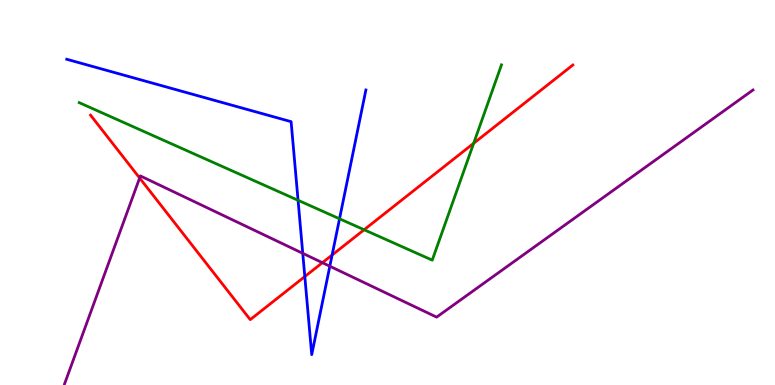[{'lines': ['blue', 'red'], 'intersections': [{'x': 3.93, 'y': 2.82}, {'x': 4.29, 'y': 3.38}]}, {'lines': ['green', 'red'], 'intersections': [{'x': 4.7, 'y': 4.03}, {'x': 6.11, 'y': 6.28}]}, {'lines': ['purple', 'red'], 'intersections': [{'x': 1.8, 'y': 5.38}, {'x': 4.16, 'y': 3.18}]}, {'lines': ['blue', 'green'], 'intersections': [{'x': 3.85, 'y': 4.8}, {'x': 4.38, 'y': 4.32}]}, {'lines': ['blue', 'purple'], 'intersections': [{'x': 3.91, 'y': 3.42}, {'x': 4.26, 'y': 3.09}]}, {'lines': ['green', 'purple'], 'intersections': []}]